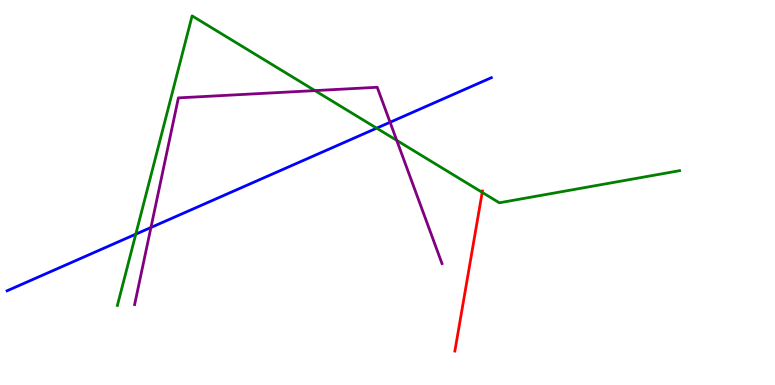[{'lines': ['blue', 'red'], 'intersections': []}, {'lines': ['green', 'red'], 'intersections': [{'x': 6.22, 'y': 5.0}]}, {'lines': ['purple', 'red'], 'intersections': []}, {'lines': ['blue', 'green'], 'intersections': [{'x': 1.75, 'y': 3.92}, {'x': 4.86, 'y': 6.67}]}, {'lines': ['blue', 'purple'], 'intersections': [{'x': 1.95, 'y': 4.09}, {'x': 5.03, 'y': 6.82}]}, {'lines': ['green', 'purple'], 'intersections': [{'x': 4.06, 'y': 7.65}, {'x': 5.12, 'y': 6.35}]}]